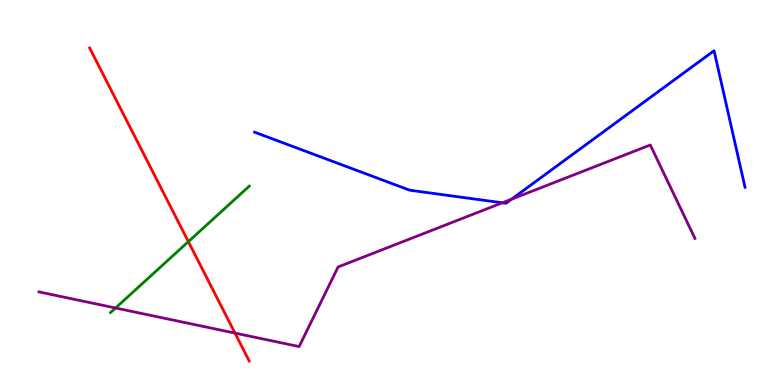[{'lines': ['blue', 'red'], 'intersections': []}, {'lines': ['green', 'red'], 'intersections': [{'x': 2.43, 'y': 3.72}]}, {'lines': ['purple', 'red'], 'intersections': [{'x': 3.03, 'y': 1.35}]}, {'lines': ['blue', 'green'], 'intersections': []}, {'lines': ['blue', 'purple'], 'intersections': [{'x': 6.48, 'y': 4.73}, {'x': 6.6, 'y': 4.83}]}, {'lines': ['green', 'purple'], 'intersections': [{'x': 1.49, 'y': 2.0}]}]